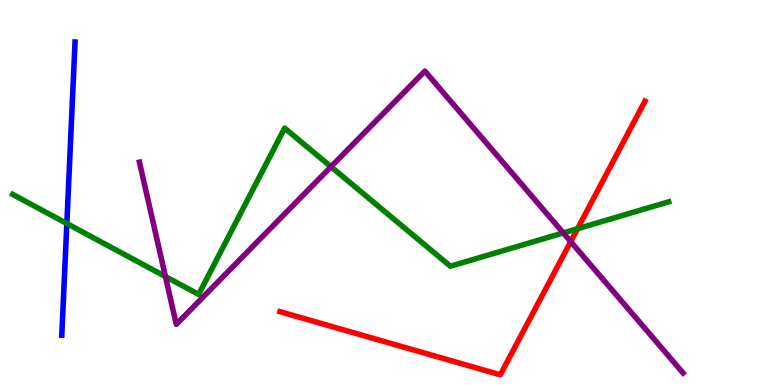[{'lines': ['blue', 'red'], 'intersections': []}, {'lines': ['green', 'red'], 'intersections': [{'x': 7.45, 'y': 4.06}]}, {'lines': ['purple', 'red'], 'intersections': [{'x': 7.36, 'y': 3.72}]}, {'lines': ['blue', 'green'], 'intersections': [{'x': 0.862, 'y': 4.19}]}, {'lines': ['blue', 'purple'], 'intersections': []}, {'lines': ['green', 'purple'], 'intersections': [{'x': 2.13, 'y': 2.82}, {'x': 4.27, 'y': 5.67}, {'x': 7.27, 'y': 3.95}]}]